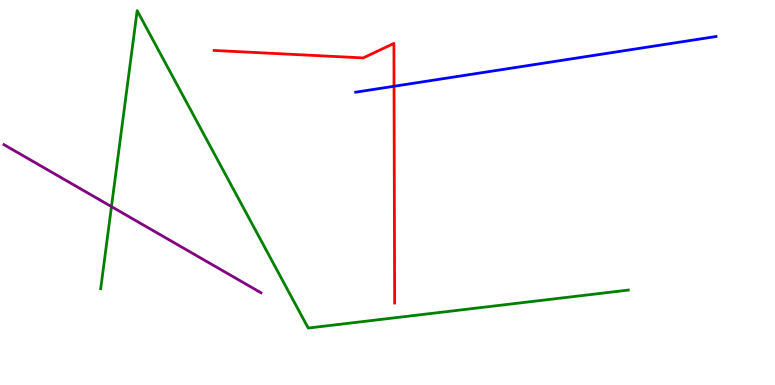[{'lines': ['blue', 'red'], 'intersections': [{'x': 5.08, 'y': 7.76}]}, {'lines': ['green', 'red'], 'intersections': []}, {'lines': ['purple', 'red'], 'intersections': []}, {'lines': ['blue', 'green'], 'intersections': []}, {'lines': ['blue', 'purple'], 'intersections': []}, {'lines': ['green', 'purple'], 'intersections': [{'x': 1.44, 'y': 4.63}]}]